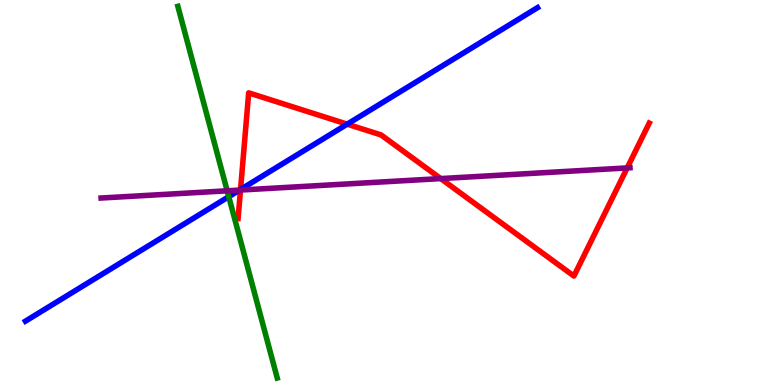[{'lines': ['blue', 'red'], 'intersections': [{'x': 3.1, 'y': 5.08}, {'x': 4.48, 'y': 6.77}]}, {'lines': ['green', 'red'], 'intersections': []}, {'lines': ['purple', 'red'], 'intersections': [{'x': 3.1, 'y': 5.06}, {'x': 5.69, 'y': 5.36}, {'x': 8.09, 'y': 5.64}]}, {'lines': ['blue', 'green'], 'intersections': [{'x': 2.95, 'y': 4.89}]}, {'lines': ['blue', 'purple'], 'intersections': [{'x': 3.09, 'y': 5.06}]}, {'lines': ['green', 'purple'], 'intersections': [{'x': 2.93, 'y': 5.04}]}]